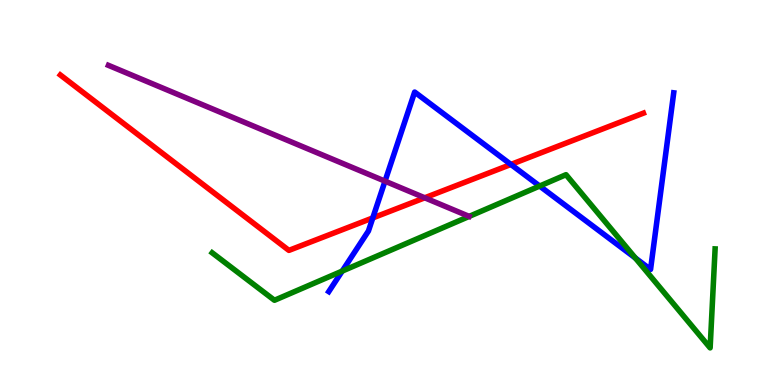[{'lines': ['blue', 'red'], 'intersections': [{'x': 4.81, 'y': 4.34}, {'x': 6.59, 'y': 5.73}]}, {'lines': ['green', 'red'], 'intersections': []}, {'lines': ['purple', 'red'], 'intersections': [{'x': 5.48, 'y': 4.86}]}, {'lines': ['blue', 'green'], 'intersections': [{'x': 4.42, 'y': 2.96}, {'x': 6.96, 'y': 5.17}, {'x': 8.2, 'y': 3.3}]}, {'lines': ['blue', 'purple'], 'intersections': [{'x': 4.97, 'y': 5.29}]}, {'lines': ['green', 'purple'], 'intersections': []}]